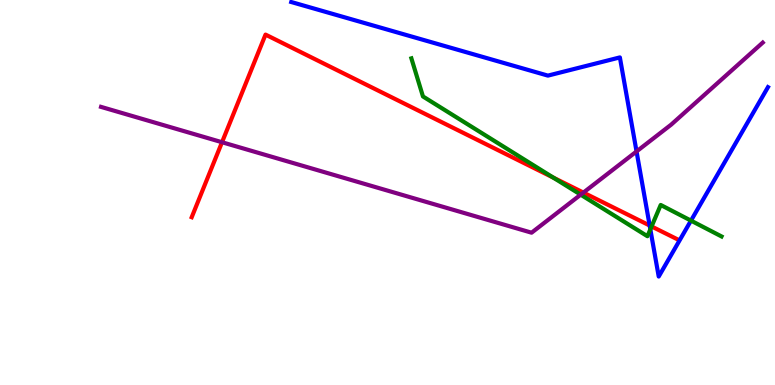[{'lines': ['blue', 'red'], 'intersections': [{'x': 8.38, 'y': 4.14}]}, {'lines': ['green', 'red'], 'intersections': [{'x': 7.14, 'y': 5.39}, {'x': 8.41, 'y': 4.12}]}, {'lines': ['purple', 'red'], 'intersections': [{'x': 2.86, 'y': 6.31}, {'x': 7.53, 'y': 5.0}]}, {'lines': ['blue', 'green'], 'intersections': [{'x': 8.39, 'y': 4.04}, {'x': 8.92, 'y': 4.27}]}, {'lines': ['blue', 'purple'], 'intersections': [{'x': 8.21, 'y': 6.07}]}, {'lines': ['green', 'purple'], 'intersections': [{'x': 7.49, 'y': 4.94}]}]